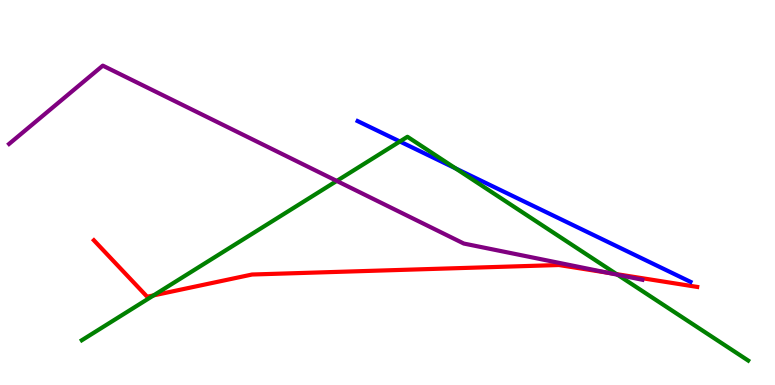[{'lines': ['blue', 'red'], 'intersections': []}, {'lines': ['green', 'red'], 'intersections': [{'x': 1.98, 'y': 2.33}, {'x': 7.96, 'y': 2.88}]}, {'lines': ['purple', 'red'], 'intersections': [{'x': 7.85, 'y': 2.91}]}, {'lines': ['blue', 'green'], 'intersections': [{'x': 5.16, 'y': 6.32}, {'x': 5.88, 'y': 5.63}]}, {'lines': ['blue', 'purple'], 'intersections': []}, {'lines': ['green', 'purple'], 'intersections': [{'x': 4.35, 'y': 5.3}, {'x': 7.97, 'y': 2.86}]}]